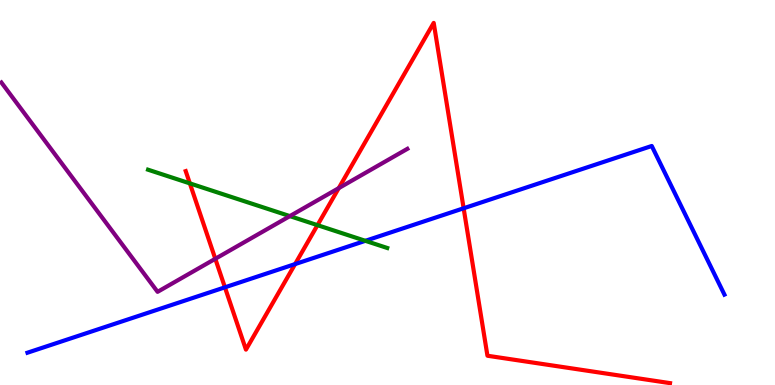[{'lines': ['blue', 'red'], 'intersections': [{'x': 2.9, 'y': 2.54}, {'x': 3.81, 'y': 3.14}, {'x': 5.98, 'y': 4.59}]}, {'lines': ['green', 'red'], 'intersections': [{'x': 2.45, 'y': 5.24}, {'x': 4.1, 'y': 4.15}]}, {'lines': ['purple', 'red'], 'intersections': [{'x': 2.78, 'y': 3.28}, {'x': 4.37, 'y': 5.11}]}, {'lines': ['blue', 'green'], 'intersections': [{'x': 4.71, 'y': 3.74}]}, {'lines': ['blue', 'purple'], 'intersections': []}, {'lines': ['green', 'purple'], 'intersections': [{'x': 3.74, 'y': 4.39}]}]